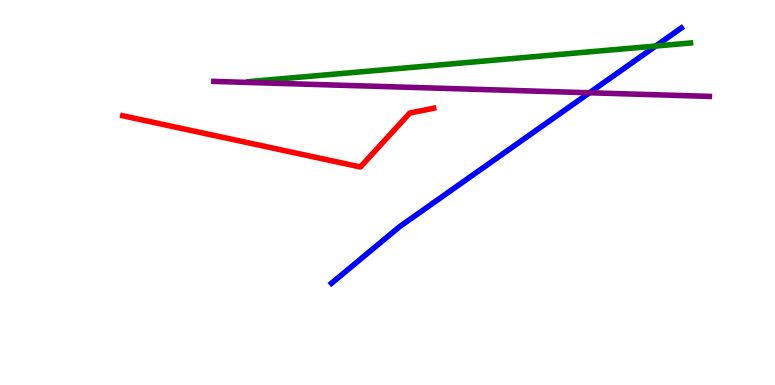[{'lines': ['blue', 'red'], 'intersections': []}, {'lines': ['green', 'red'], 'intersections': []}, {'lines': ['purple', 'red'], 'intersections': []}, {'lines': ['blue', 'green'], 'intersections': [{'x': 8.46, 'y': 8.8}]}, {'lines': ['blue', 'purple'], 'intersections': [{'x': 7.61, 'y': 7.59}]}, {'lines': ['green', 'purple'], 'intersections': []}]